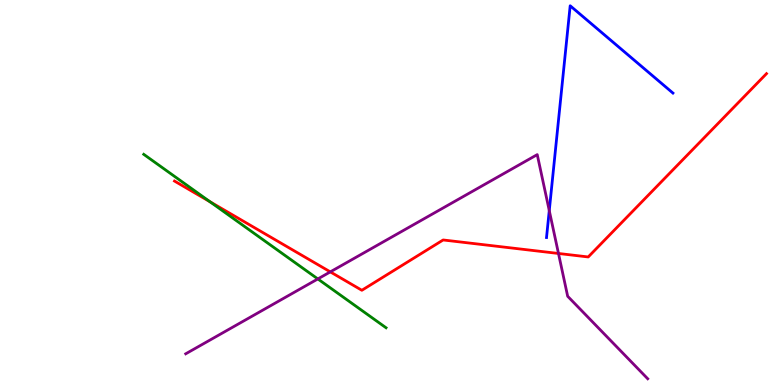[{'lines': ['blue', 'red'], 'intersections': []}, {'lines': ['green', 'red'], 'intersections': [{'x': 2.71, 'y': 4.76}]}, {'lines': ['purple', 'red'], 'intersections': [{'x': 4.26, 'y': 2.94}, {'x': 7.21, 'y': 3.42}]}, {'lines': ['blue', 'green'], 'intersections': []}, {'lines': ['blue', 'purple'], 'intersections': [{'x': 7.09, 'y': 4.53}]}, {'lines': ['green', 'purple'], 'intersections': [{'x': 4.1, 'y': 2.75}]}]